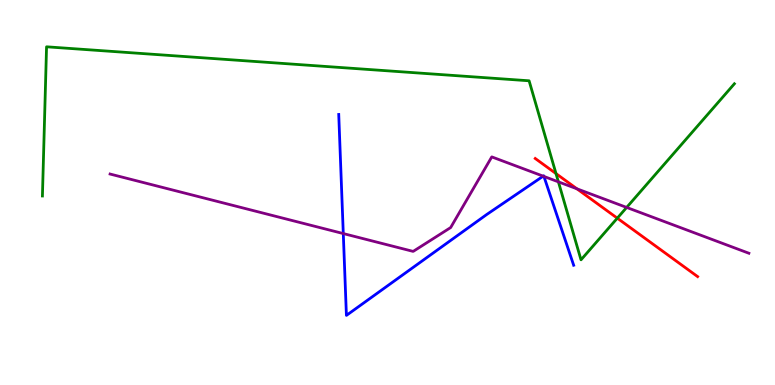[{'lines': ['blue', 'red'], 'intersections': []}, {'lines': ['green', 'red'], 'intersections': [{'x': 7.17, 'y': 5.49}, {'x': 7.97, 'y': 4.33}]}, {'lines': ['purple', 'red'], 'intersections': [{'x': 7.44, 'y': 5.1}]}, {'lines': ['blue', 'green'], 'intersections': []}, {'lines': ['blue', 'purple'], 'intersections': [{'x': 4.43, 'y': 3.93}, {'x': 7.01, 'y': 5.42}, {'x': 7.02, 'y': 5.42}]}, {'lines': ['green', 'purple'], 'intersections': [{'x': 7.21, 'y': 5.28}, {'x': 8.09, 'y': 4.61}]}]